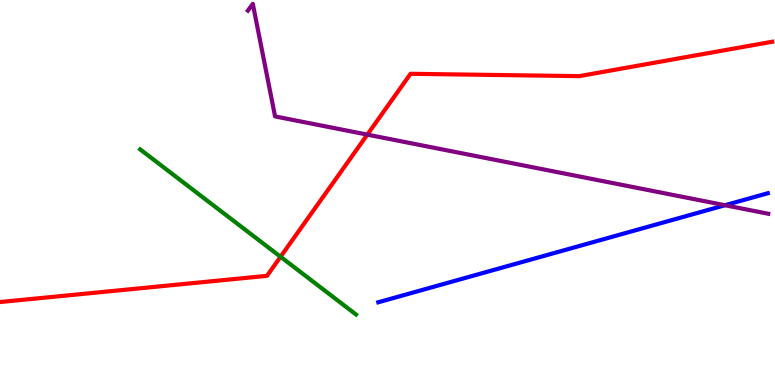[{'lines': ['blue', 'red'], 'intersections': []}, {'lines': ['green', 'red'], 'intersections': [{'x': 3.62, 'y': 3.33}]}, {'lines': ['purple', 'red'], 'intersections': [{'x': 4.74, 'y': 6.5}]}, {'lines': ['blue', 'green'], 'intersections': []}, {'lines': ['blue', 'purple'], 'intersections': [{'x': 9.35, 'y': 4.67}]}, {'lines': ['green', 'purple'], 'intersections': []}]